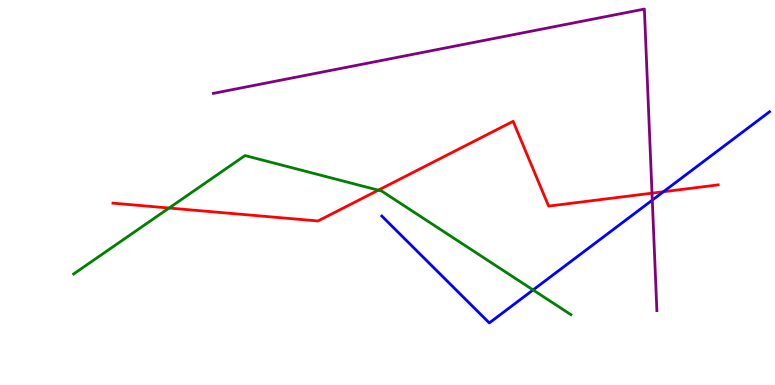[{'lines': ['blue', 'red'], 'intersections': [{'x': 8.56, 'y': 5.02}]}, {'lines': ['green', 'red'], 'intersections': [{'x': 2.18, 'y': 4.6}, {'x': 4.88, 'y': 5.06}]}, {'lines': ['purple', 'red'], 'intersections': [{'x': 8.41, 'y': 4.98}]}, {'lines': ['blue', 'green'], 'intersections': [{'x': 6.88, 'y': 2.47}]}, {'lines': ['blue', 'purple'], 'intersections': [{'x': 8.42, 'y': 4.8}]}, {'lines': ['green', 'purple'], 'intersections': []}]